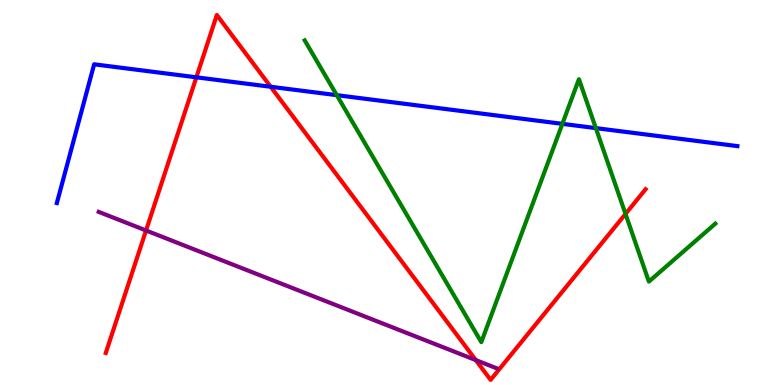[{'lines': ['blue', 'red'], 'intersections': [{'x': 2.53, 'y': 7.99}, {'x': 3.49, 'y': 7.75}]}, {'lines': ['green', 'red'], 'intersections': [{'x': 8.07, 'y': 4.44}]}, {'lines': ['purple', 'red'], 'intersections': [{'x': 1.88, 'y': 4.01}, {'x': 6.14, 'y': 0.647}]}, {'lines': ['blue', 'green'], 'intersections': [{'x': 4.35, 'y': 7.53}, {'x': 7.26, 'y': 6.78}, {'x': 7.69, 'y': 6.67}]}, {'lines': ['blue', 'purple'], 'intersections': []}, {'lines': ['green', 'purple'], 'intersections': []}]